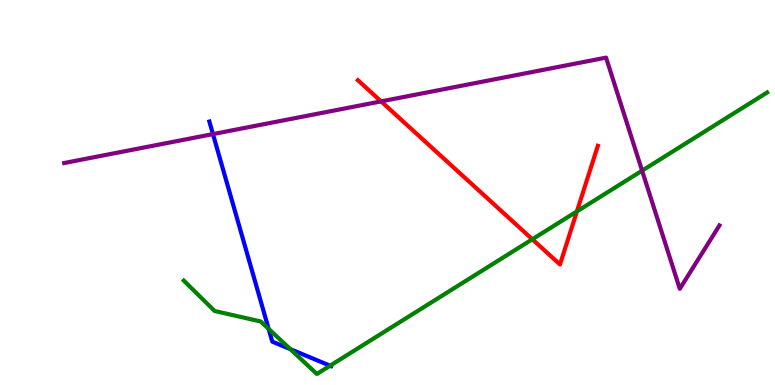[{'lines': ['blue', 'red'], 'intersections': []}, {'lines': ['green', 'red'], 'intersections': [{'x': 6.87, 'y': 3.79}, {'x': 7.44, 'y': 4.51}]}, {'lines': ['purple', 'red'], 'intersections': [{'x': 4.92, 'y': 7.37}]}, {'lines': ['blue', 'green'], 'intersections': [{'x': 3.47, 'y': 1.46}, {'x': 3.75, 'y': 0.932}, {'x': 4.26, 'y': 0.501}]}, {'lines': ['blue', 'purple'], 'intersections': [{'x': 2.75, 'y': 6.52}]}, {'lines': ['green', 'purple'], 'intersections': [{'x': 8.29, 'y': 5.57}]}]